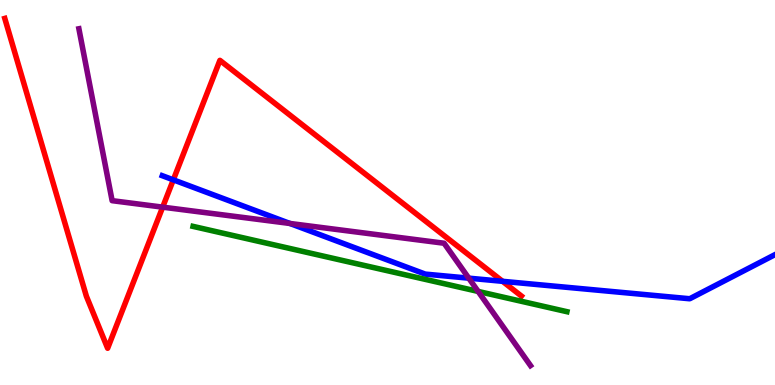[{'lines': ['blue', 'red'], 'intersections': [{'x': 2.24, 'y': 5.33}, {'x': 6.48, 'y': 2.69}]}, {'lines': ['green', 'red'], 'intersections': []}, {'lines': ['purple', 'red'], 'intersections': [{'x': 2.1, 'y': 4.62}]}, {'lines': ['blue', 'green'], 'intersections': []}, {'lines': ['blue', 'purple'], 'intersections': [{'x': 3.74, 'y': 4.2}, {'x': 6.05, 'y': 2.77}]}, {'lines': ['green', 'purple'], 'intersections': [{'x': 6.17, 'y': 2.43}]}]